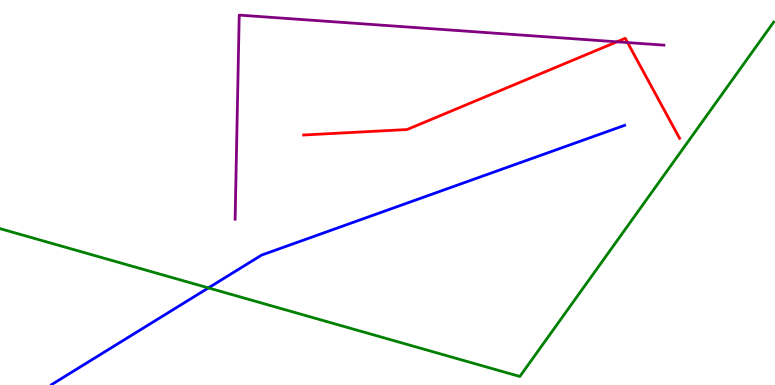[{'lines': ['blue', 'red'], 'intersections': []}, {'lines': ['green', 'red'], 'intersections': []}, {'lines': ['purple', 'red'], 'intersections': [{'x': 7.96, 'y': 8.91}, {'x': 8.1, 'y': 8.89}]}, {'lines': ['blue', 'green'], 'intersections': [{'x': 2.69, 'y': 2.52}]}, {'lines': ['blue', 'purple'], 'intersections': []}, {'lines': ['green', 'purple'], 'intersections': []}]